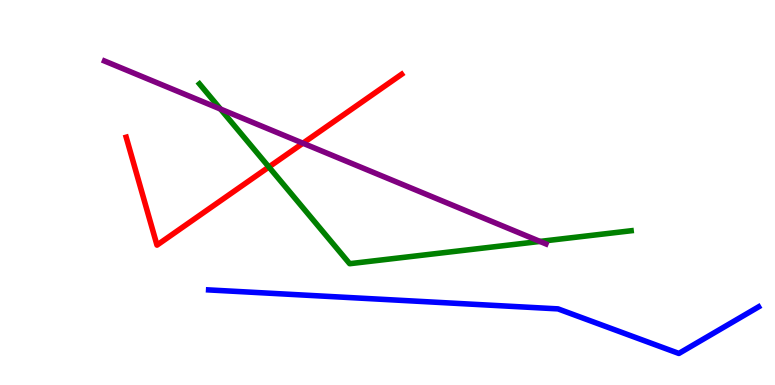[{'lines': ['blue', 'red'], 'intersections': []}, {'lines': ['green', 'red'], 'intersections': [{'x': 3.47, 'y': 5.66}]}, {'lines': ['purple', 'red'], 'intersections': [{'x': 3.91, 'y': 6.28}]}, {'lines': ['blue', 'green'], 'intersections': []}, {'lines': ['blue', 'purple'], 'intersections': []}, {'lines': ['green', 'purple'], 'intersections': [{'x': 2.85, 'y': 7.17}, {'x': 6.97, 'y': 3.73}]}]